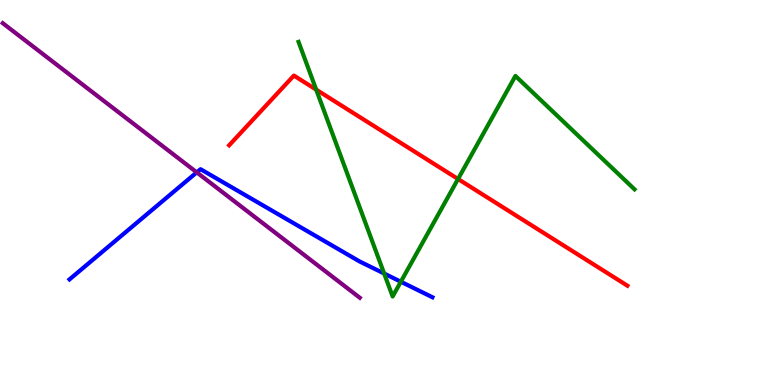[{'lines': ['blue', 'red'], 'intersections': []}, {'lines': ['green', 'red'], 'intersections': [{'x': 4.08, 'y': 7.67}, {'x': 5.91, 'y': 5.35}]}, {'lines': ['purple', 'red'], 'intersections': []}, {'lines': ['blue', 'green'], 'intersections': [{'x': 4.96, 'y': 2.9}, {'x': 5.17, 'y': 2.68}]}, {'lines': ['blue', 'purple'], 'intersections': [{'x': 2.54, 'y': 5.52}]}, {'lines': ['green', 'purple'], 'intersections': []}]